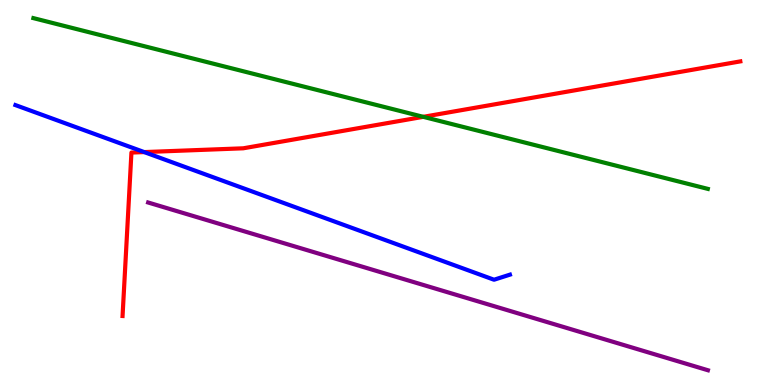[{'lines': ['blue', 'red'], 'intersections': [{'x': 1.86, 'y': 6.05}]}, {'lines': ['green', 'red'], 'intersections': [{'x': 5.46, 'y': 6.97}]}, {'lines': ['purple', 'red'], 'intersections': []}, {'lines': ['blue', 'green'], 'intersections': []}, {'lines': ['blue', 'purple'], 'intersections': []}, {'lines': ['green', 'purple'], 'intersections': []}]